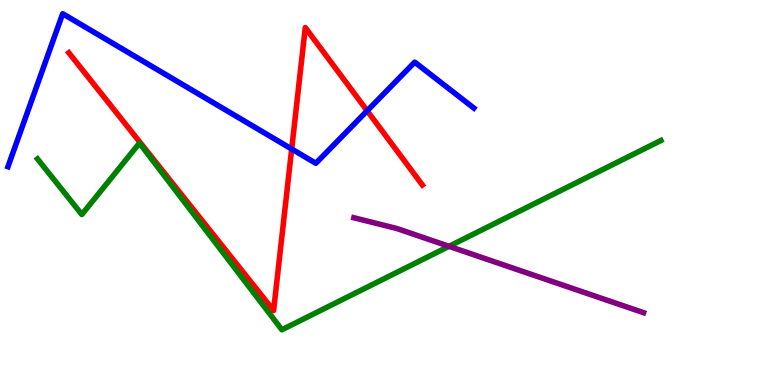[{'lines': ['blue', 'red'], 'intersections': [{'x': 3.76, 'y': 6.13}, {'x': 4.74, 'y': 7.12}]}, {'lines': ['green', 'red'], 'intersections': []}, {'lines': ['purple', 'red'], 'intersections': []}, {'lines': ['blue', 'green'], 'intersections': []}, {'lines': ['blue', 'purple'], 'intersections': []}, {'lines': ['green', 'purple'], 'intersections': [{'x': 5.79, 'y': 3.6}]}]